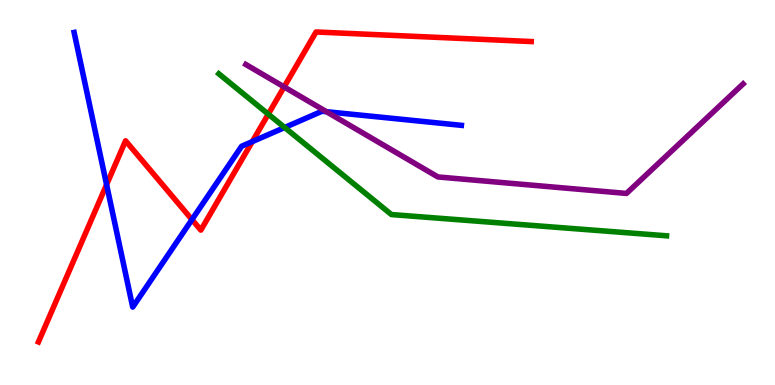[{'lines': ['blue', 'red'], 'intersections': [{'x': 1.38, 'y': 5.2}, {'x': 2.48, 'y': 4.3}, {'x': 3.26, 'y': 6.32}]}, {'lines': ['green', 'red'], 'intersections': [{'x': 3.46, 'y': 7.04}]}, {'lines': ['purple', 'red'], 'intersections': [{'x': 3.67, 'y': 7.74}]}, {'lines': ['blue', 'green'], 'intersections': [{'x': 3.67, 'y': 6.69}]}, {'lines': ['blue', 'purple'], 'intersections': [{'x': 4.21, 'y': 7.1}]}, {'lines': ['green', 'purple'], 'intersections': []}]